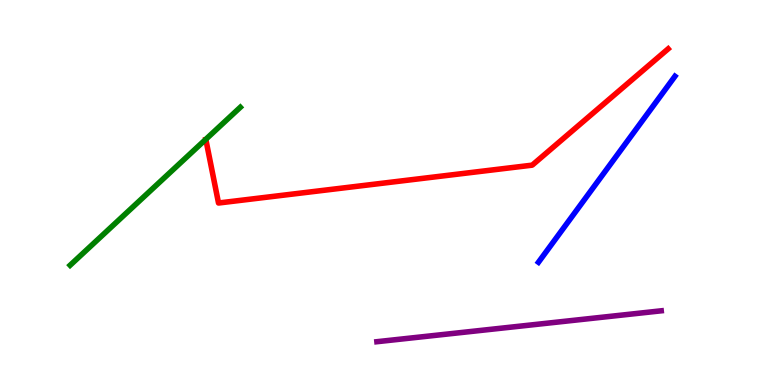[{'lines': ['blue', 'red'], 'intersections': []}, {'lines': ['green', 'red'], 'intersections': []}, {'lines': ['purple', 'red'], 'intersections': []}, {'lines': ['blue', 'green'], 'intersections': []}, {'lines': ['blue', 'purple'], 'intersections': []}, {'lines': ['green', 'purple'], 'intersections': []}]